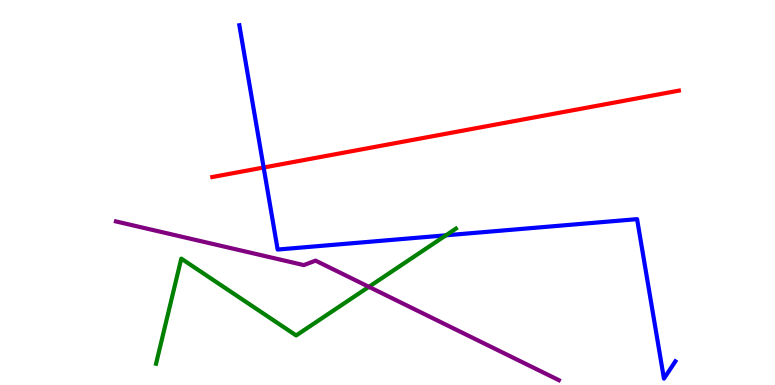[{'lines': ['blue', 'red'], 'intersections': [{'x': 3.4, 'y': 5.65}]}, {'lines': ['green', 'red'], 'intersections': []}, {'lines': ['purple', 'red'], 'intersections': []}, {'lines': ['blue', 'green'], 'intersections': [{'x': 5.75, 'y': 3.89}]}, {'lines': ['blue', 'purple'], 'intersections': []}, {'lines': ['green', 'purple'], 'intersections': [{'x': 4.76, 'y': 2.55}]}]